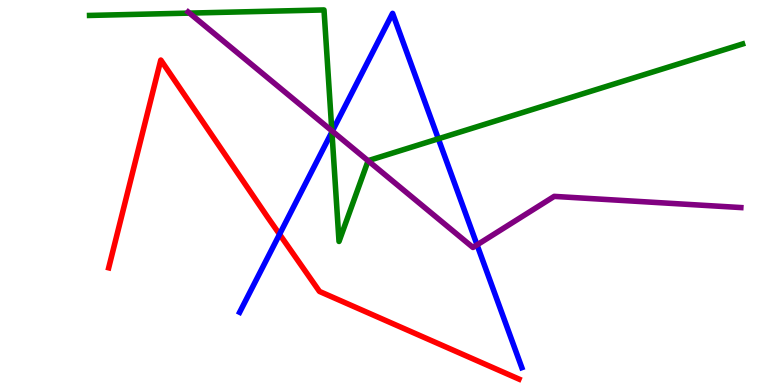[{'lines': ['blue', 'red'], 'intersections': [{'x': 3.61, 'y': 3.91}]}, {'lines': ['green', 'red'], 'intersections': []}, {'lines': ['purple', 'red'], 'intersections': []}, {'lines': ['blue', 'green'], 'intersections': [{'x': 4.28, 'y': 6.57}, {'x': 5.66, 'y': 6.4}]}, {'lines': ['blue', 'purple'], 'intersections': [{'x': 4.29, 'y': 6.59}, {'x': 6.16, 'y': 3.64}]}, {'lines': ['green', 'purple'], 'intersections': [{'x': 2.44, 'y': 9.66}, {'x': 4.28, 'y': 6.6}, {'x': 4.75, 'y': 5.82}]}]